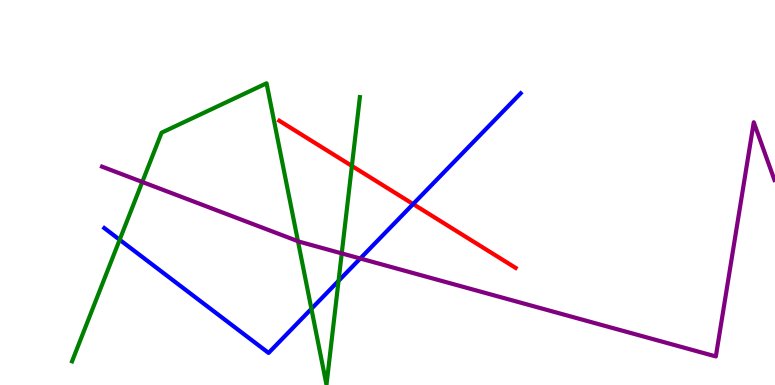[{'lines': ['blue', 'red'], 'intersections': [{'x': 5.33, 'y': 4.7}]}, {'lines': ['green', 'red'], 'intersections': [{'x': 4.54, 'y': 5.69}]}, {'lines': ['purple', 'red'], 'intersections': []}, {'lines': ['blue', 'green'], 'intersections': [{'x': 1.54, 'y': 3.77}, {'x': 4.02, 'y': 1.98}, {'x': 4.37, 'y': 2.71}]}, {'lines': ['blue', 'purple'], 'intersections': [{'x': 4.65, 'y': 3.29}]}, {'lines': ['green', 'purple'], 'intersections': [{'x': 1.84, 'y': 5.27}, {'x': 3.84, 'y': 3.74}, {'x': 4.41, 'y': 3.42}]}]